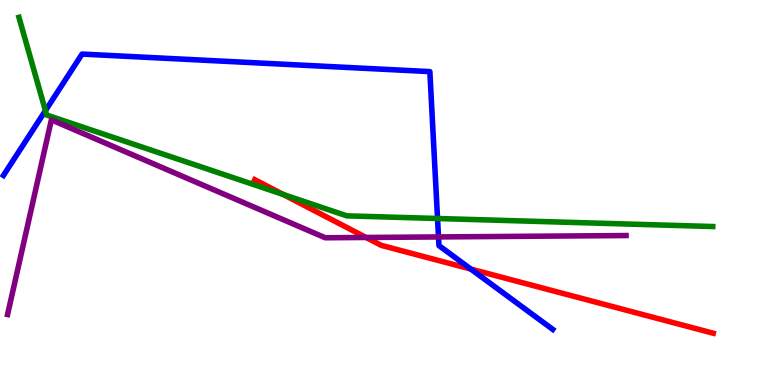[{'lines': ['blue', 'red'], 'intersections': [{'x': 6.08, 'y': 3.01}]}, {'lines': ['green', 'red'], 'intersections': [{'x': 3.66, 'y': 4.95}]}, {'lines': ['purple', 'red'], 'intersections': [{'x': 4.72, 'y': 3.83}]}, {'lines': ['blue', 'green'], 'intersections': [{'x': 0.586, 'y': 7.13}, {'x': 5.65, 'y': 4.32}]}, {'lines': ['blue', 'purple'], 'intersections': [{'x': 5.66, 'y': 3.85}]}, {'lines': ['green', 'purple'], 'intersections': []}]